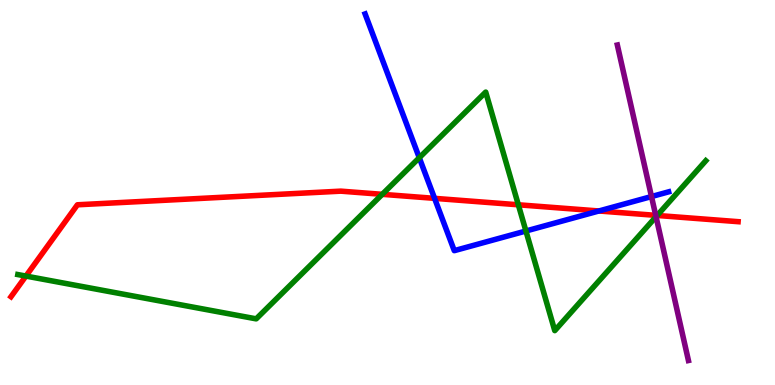[{'lines': ['blue', 'red'], 'intersections': [{'x': 5.61, 'y': 4.85}, {'x': 7.73, 'y': 4.52}]}, {'lines': ['green', 'red'], 'intersections': [{'x': 0.334, 'y': 2.83}, {'x': 4.93, 'y': 4.95}, {'x': 6.69, 'y': 4.68}, {'x': 8.48, 'y': 4.4}]}, {'lines': ['purple', 'red'], 'intersections': [{'x': 8.46, 'y': 4.41}]}, {'lines': ['blue', 'green'], 'intersections': [{'x': 5.41, 'y': 5.9}, {'x': 6.79, 'y': 4.0}]}, {'lines': ['blue', 'purple'], 'intersections': [{'x': 8.41, 'y': 4.89}]}, {'lines': ['green', 'purple'], 'intersections': [{'x': 8.46, 'y': 4.37}]}]